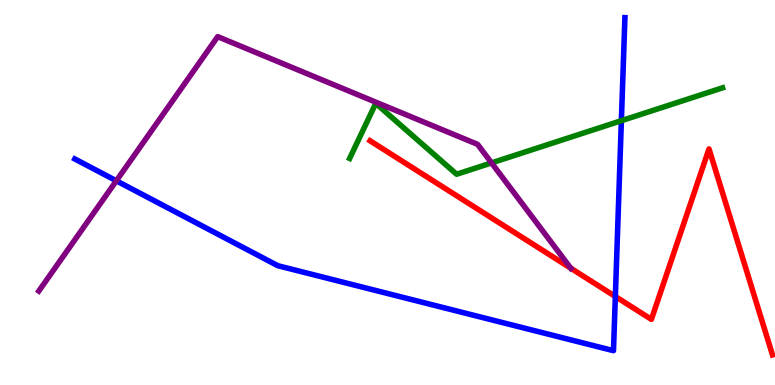[{'lines': ['blue', 'red'], 'intersections': [{'x': 7.94, 'y': 2.3}]}, {'lines': ['green', 'red'], 'intersections': []}, {'lines': ['purple', 'red'], 'intersections': [{'x': 7.36, 'y': 3.03}]}, {'lines': ['blue', 'green'], 'intersections': [{'x': 8.02, 'y': 6.86}]}, {'lines': ['blue', 'purple'], 'intersections': [{'x': 1.5, 'y': 5.3}]}, {'lines': ['green', 'purple'], 'intersections': [{'x': 6.34, 'y': 5.77}]}]